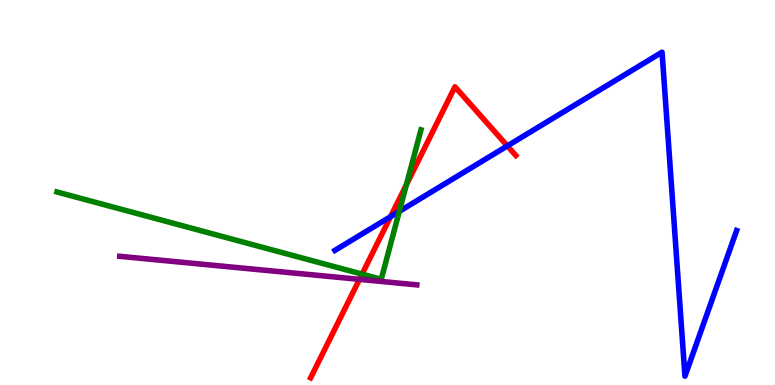[{'lines': ['blue', 'red'], 'intersections': [{'x': 5.04, 'y': 4.37}, {'x': 6.55, 'y': 6.21}]}, {'lines': ['green', 'red'], 'intersections': [{'x': 4.67, 'y': 2.88}, {'x': 5.24, 'y': 5.2}]}, {'lines': ['purple', 'red'], 'intersections': [{'x': 4.64, 'y': 2.74}]}, {'lines': ['blue', 'green'], 'intersections': [{'x': 5.15, 'y': 4.51}]}, {'lines': ['blue', 'purple'], 'intersections': []}, {'lines': ['green', 'purple'], 'intersections': []}]